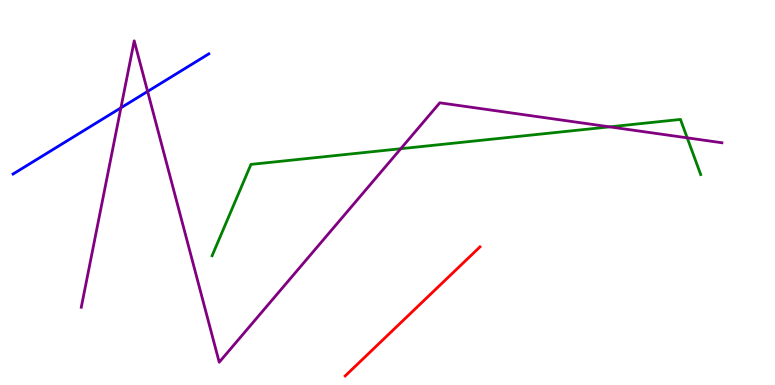[{'lines': ['blue', 'red'], 'intersections': []}, {'lines': ['green', 'red'], 'intersections': []}, {'lines': ['purple', 'red'], 'intersections': []}, {'lines': ['blue', 'green'], 'intersections': []}, {'lines': ['blue', 'purple'], 'intersections': [{'x': 1.56, 'y': 7.2}, {'x': 1.9, 'y': 7.62}]}, {'lines': ['green', 'purple'], 'intersections': [{'x': 5.17, 'y': 6.14}, {'x': 7.87, 'y': 6.71}, {'x': 8.87, 'y': 6.42}]}]